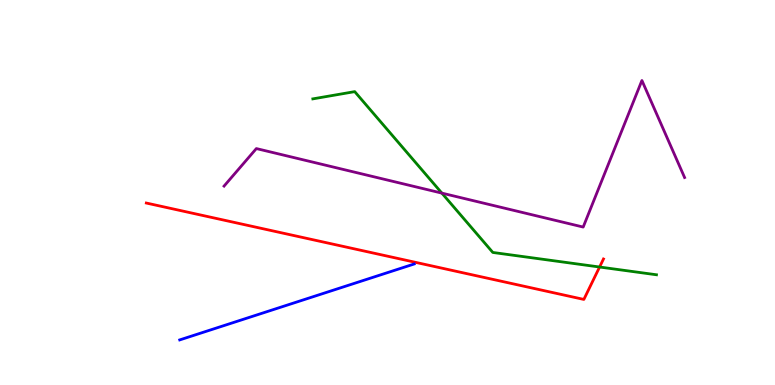[{'lines': ['blue', 'red'], 'intersections': []}, {'lines': ['green', 'red'], 'intersections': [{'x': 7.74, 'y': 3.06}]}, {'lines': ['purple', 'red'], 'intersections': []}, {'lines': ['blue', 'green'], 'intersections': []}, {'lines': ['blue', 'purple'], 'intersections': []}, {'lines': ['green', 'purple'], 'intersections': [{'x': 5.7, 'y': 4.98}]}]